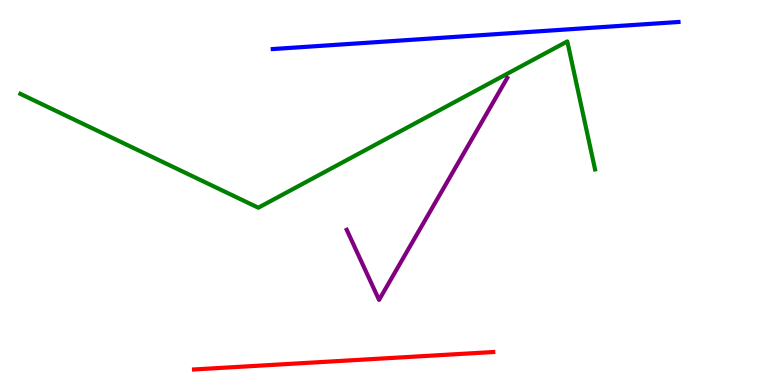[{'lines': ['blue', 'red'], 'intersections': []}, {'lines': ['green', 'red'], 'intersections': []}, {'lines': ['purple', 'red'], 'intersections': []}, {'lines': ['blue', 'green'], 'intersections': []}, {'lines': ['blue', 'purple'], 'intersections': []}, {'lines': ['green', 'purple'], 'intersections': []}]